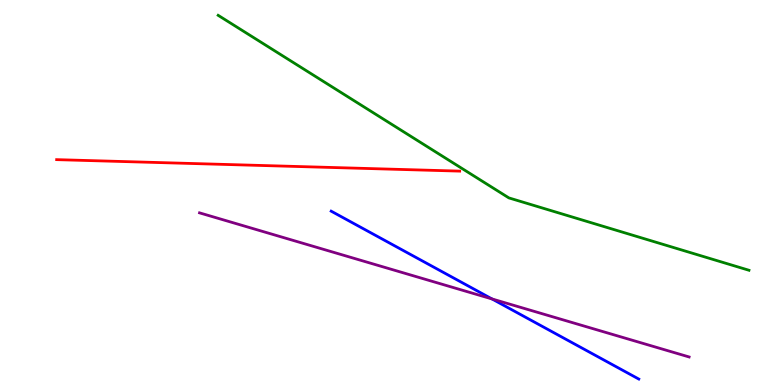[{'lines': ['blue', 'red'], 'intersections': []}, {'lines': ['green', 'red'], 'intersections': []}, {'lines': ['purple', 'red'], 'intersections': []}, {'lines': ['blue', 'green'], 'intersections': []}, {'lines': ['blue', 'purple'], 'intersections': [{'x': 6.35, 'y': 2.24}]}, {'lines': ['green', 'purple'], 'intersections': []}]